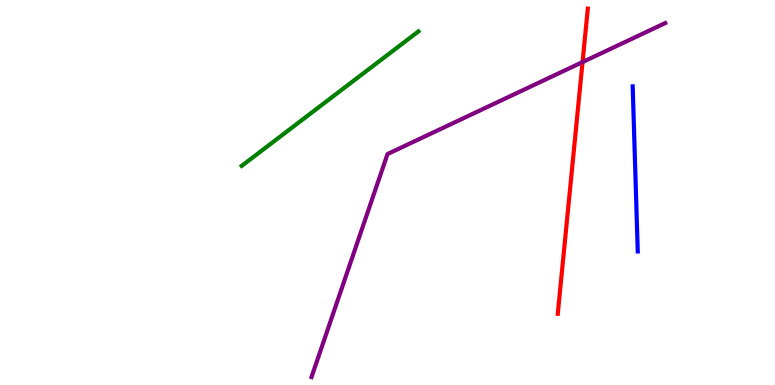[{'lines': ['blue', 'red'], 'intersections': []}, {'lines': ['green', 'red'], 'intersections': []}, {'lines': ['purple', 'red'], 'intersections': [{'x': 7.52, 'y': 8.39}]}, {'lines': ['blue', 'green'], 'intersections': []}, {'lines': ['blue', 'purple'], 'intersections': []}, {'lines': ['green', 'purple'], 'intersections': []}]